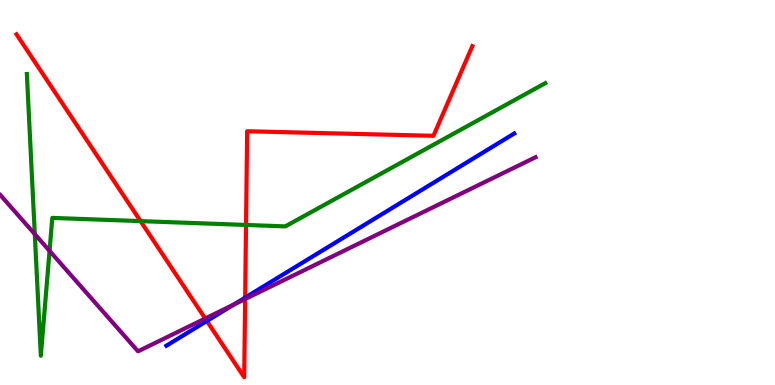[{'lines': ['blue', 'red'], 'intersections': [{'x': 2.67, 'y': 1.66}, {'x': 3.16, 'y': 2.27}]}, {'lines': ['green', 'red'], 'intersections': [{'x': 1.81, 'y': 4.26}, {'x': 3.17, 'y': 4.16}]}, {'lines': ['purple', 'red'], 'intersections': [{'x': 2.65, 'y': 1.73}, {'x': 3.16, 'y': 2.23}]}, {'lines': ['blue', 'green'], 'intersections': []}, {'lines': ['blue', 'purple'], 'intersections': [{'x': 3.02, 'y': 2.09}]}, {'lines': ['green', 'purple'], 'intersections': [{'x': 0.449, 'y': 3.92}, {'x': 0.639, 'y': 3.48}]}]